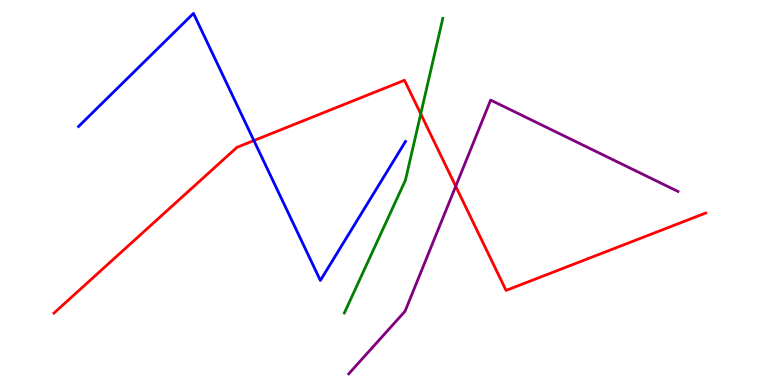[{'lines': ['blue', 'red'], 'intersections': [{'x': 3.28, 'y': 6.35}]}, {'lines': ['green', 'red'], 'intersections': [{'x': 5.43, 'y': 7.04}]}, {'lines': ['purple', 'red'], 'intersections': [{'x': 5.88, 'y': 5.16}]}, {'lines': ['blue', 'green'], 'intersections': []}, {'lines': ['blue', 'purple'], 'intersections': []}, {'lines': ['green', 'purple'], 'intersections': []}]